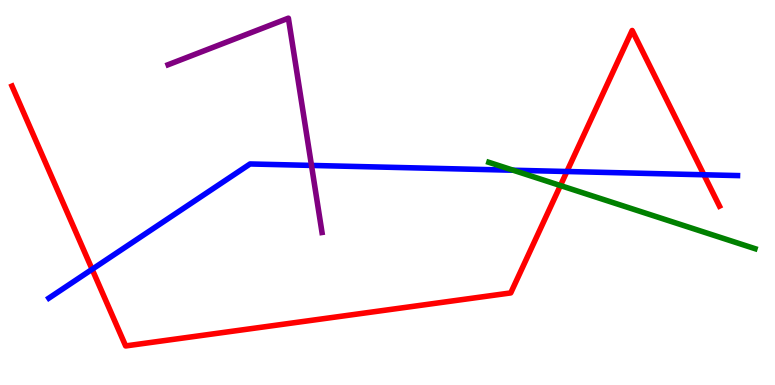[{'lines': ['blue', 'red'], 'intersections': [{'x': 1.19, 'y': 3.01}, {'x': 7.31, 'y': 5.55}, {'x': 9.08, 'y': 5.46}]}, {'lines': ['green', 'red'], 'intersections': [{'x': 7.23, 'y': 5.18}]}, {'lines': ['purple', 'red'], 'intersections': []}, {'lines': ['blue', 'green'], 'intersections': [{'x': 6.62, 'y': 5.58}]}, {'lines': ['blue', 'purple'], 'intersections': [{'x': 4.02, 'y': 5.7}]}, {'lines': ['green', 'purple'], 'intersections': []}]